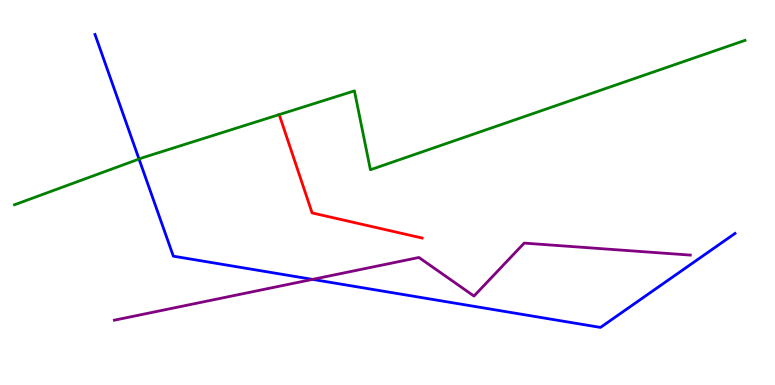[{'lines': ['blue', 'red'], 'intersections': []}, {'lines': ['green', 'red'], 'intersections': [{'x': 3.6, 'y': 7.02}]}, {'lines': ['purple', 'red'], 'intersections': []}, {'lines': ['blue', 'green'], 'intersections': [{'x': 1.79, 'y': 5.87}]}, {'lines': ['blue', 'purple'], 'intersections': [{'x': 4.03, 'y': 2.74}]}, {'lines': ['green', 'purple'], 'intersections': []}]